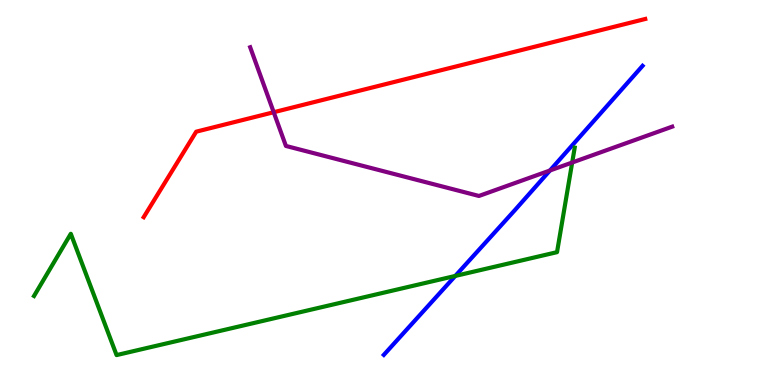[{'lines': ['blue', 'red'], 'intersections': []}, {'lines': ['green', 'red'], 'intersections': []}, {'lines': ['purple', 'red'], 'intersections': [{'x': 3.53, 'y': 7.09}]}, {'lines': ['blue', 'green'], 'intersections': [{'x': 5.87, 'y': 2.83}]}, {'lines': ['blue', 'purple'], 'intersections': [{'x': 7.1, 'y': 5.57}]}, {'lines': ['green', 'purple'], 'intersections': [{'x': 7.38, 'y': 5.78}]}]